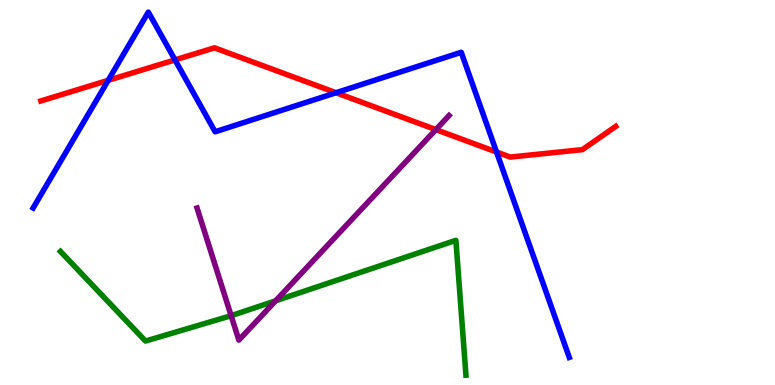[{'lines': ['blue', 'red'], 'intersections': [{'x': 1.4, 'y': 7.91}, {'x': 2.26, 'y': 8.44}, {'x': 4.34, 'y': 7.59}, {'x': 6.41, 'y': 6.05}]}, {'lines': ['green', 'red'], 'intersections': []}, {'lines': ['purple', 'red'], 'intersections': [{'x': 5.62, 'y': 6.63}]}, {'lines': ['blue', 'green'], 'intersections': []}, {'lines': ['blue', 'purple'], 'intersections': []}, {'lines': ['green', 'purple'], 'intersections': [{'x': 2.98, 'y': 1.8}, {'x': 3.56, 'y': 2.19}]}]